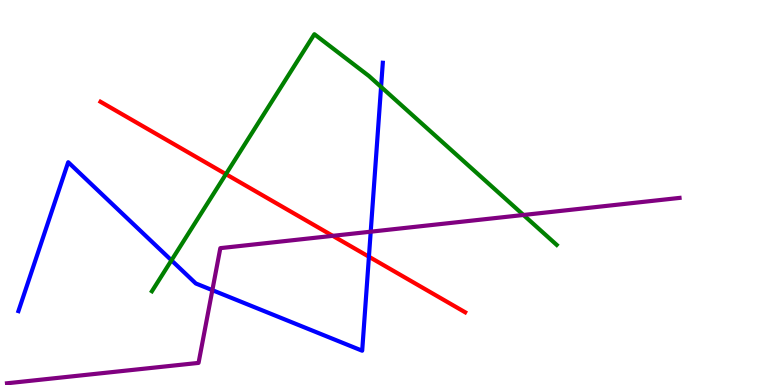[{'lines': ['blue', 'red'], 'intersections': [{'x': 4.76, 'y': 3.33}]}, {'lines': ['green', 'red'], 'intersections': [{'x': 2.92, 'y': 5.48}]}, {'lines': ['purple', 'red'], 'intersections': [{'x': 4.29, 'y': 3.87}]}, {'lines': ['blue', 'green'], 'intersections': [{'x': 2.21, 'y': 3.24}, {'x': 4.92, 'y': 7.74}]}, {'lines': ['blue', 'purple'], 'intersections': [{'x': 2.74, 'y': 2.46}, {'x': 4.78, 'y': 3.98}]}, {'lines': ['green', 'purple'], 'intersections': [{'x': 6.75, 'y': 4.42}]}]